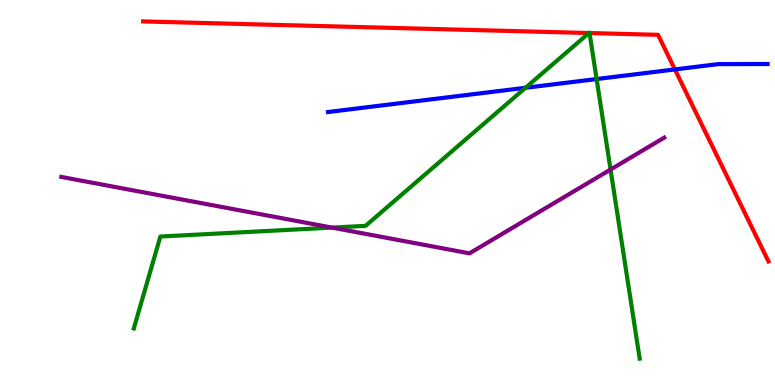[{'lines': ['blue', 'red'], 'intersections': [{'x': 8.71, 'y': 8.2}]}, {'lines': ['green', 'red'], 'intersections': [{'x': 7.6, 'y': 9.14}, {'x': 7.61, 'y': 9.14}]}, {'lines': ['purple', 'red'], 'intersections': []}, {'lines': ['blue', 'green'], 'intersections': [{'x': 6.78, 'y': 7.72}, {'x': 7.7, 'y': 7.95}]}, {'lines': ['blue', 'purple'], 'intersections': []}, {'lines': ['green', 'purple'], 'intersections': [{'x': 4.28, 'y': 4.09}, {'x': 7.88, 'y': 5.6}]}]